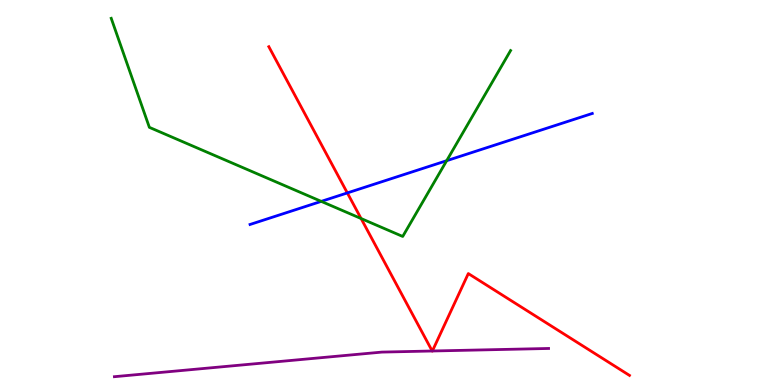[{'lines': ['blue', 'red'], 'intersections': [{'x': 4.48, 'y': 4.99}]}, {'lines': ['green', 'red'], 'intersections': [{'x': 4.66, 'y': 4.32}]}, {'lines': ['purple', 'red'], 'intersections': [{'x': 5.58, 'y': 0.883}, {'x': 5.58, 'y': 0.883}]}, {'lines': ['blue', 'green'], 'intersections': [{'x': 4.15, 'y': 4.77}, {'x': 5.76, 'y': 5.83}]}, {'lines': ['blue', 'purple'], 'intersections': []}, {'lines': ['green', 'purple'], 'intersections': []}]